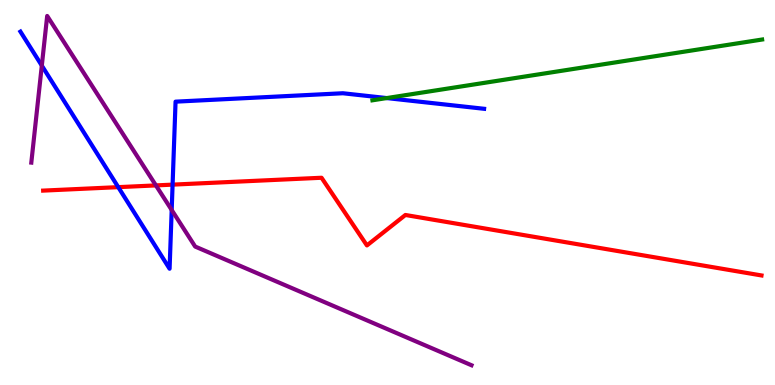[{'lines': ['blue', 'red'], 'intersections': [{'x': 1.53, 'y': 5.14}, {'x': 2.23, 'y': 5.2}]}, {'lines': ['green', 'red'], 'intersections': []}, {'lines': ['purple', 'red'], 'intersections': [{'x': 2.01, 'y': 5.18}]}, {'lines': ['blue', 'green'], 'intersections': [{'x': 4.99, 'y': 7.45}]}, {'lines': ['blue', 'purple'], 'intersections': [{'x': 0.539, 'y': 8.3}, {'x': 2.22, 'y': 4.55}]}, {'lines': ['green', 'purple'], 'intersections': []}]